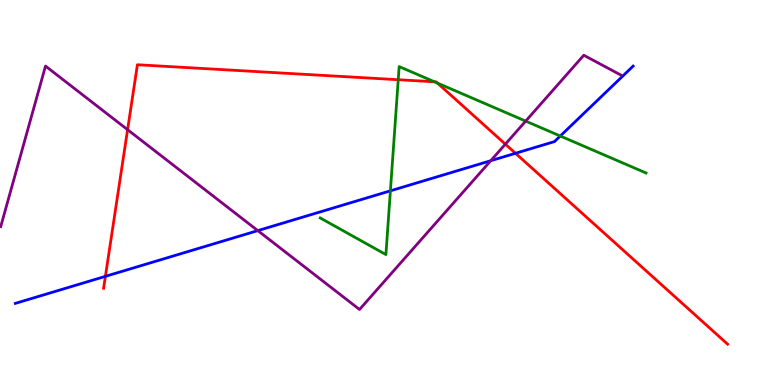[{'lines': ['blue', 'red'], 'intersections': [{'x': 1.36, 'y': 2.82}, {'x': 6.65, 'y': 6.02}]}, {'lines': ['green', 'red'], 'intersections': [{'x': 5.14, 'y': 7.93}, {'x': 5.61, 'y': 7.88}, {'x': 5.65, 'y': 7.84}]}, {'lines': ['purple', 'red'], 'intersections': [{'x': 1.65, 'y': 6.63}, {'x': 6.52, 'y': 6.26}]}, {'lines': ['blue', 'green'], 'intersections': [{'x': 5.04, 'y': 5.04}, {'x': 7.23, 'y': 6.47}]}, {'lines': ['blue', 'purple'], 'intersections': [{'x': 3.33, 'y': 4.01}, {'x': 6.33, 'y': 5.83}]}, {'lines': ['green', 'purple'], 'intersections': [{'x': 6.78, 'y': 6.85}]}]